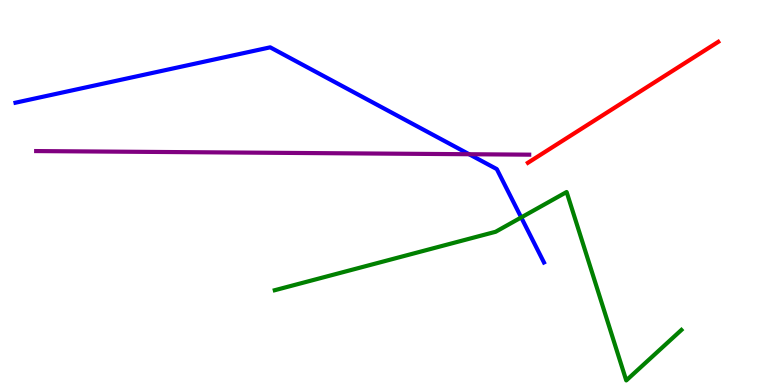[{'lines': ['blue', 'red'], 'intersections': []}, {'lines': ['green', 'red'], 'intersections': []}, {'lines': ['purple', 'red'], 'intersections': []}, {'lines': ['blue', 'green'], 'intersections': [{'x': 6.73, 'y': 4.35}]}, {'lines': ['blue', 'purple'], 'intersections': [{'x': 6.05, 'y': 5.99}]}, {'lines': ['green', 'purple'], 'intersections': []}]